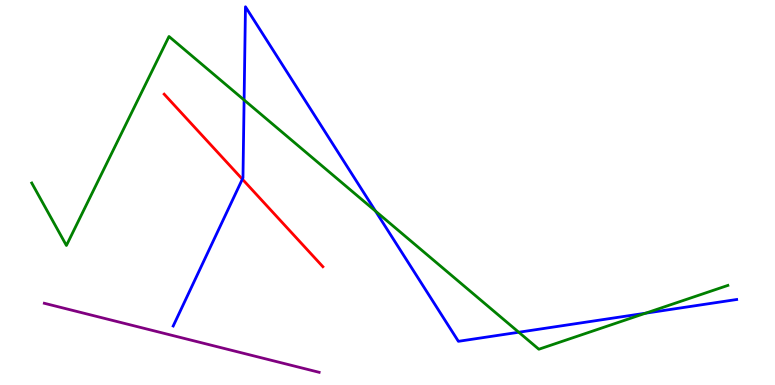[{'lines': ['blue', 'red'], 'intersections': [{'x': 3.13, 'y': 5.35}]}, {'lines': ['green', 'red'], 'intersections': []}, {'lines': ['purple', 'red'], 'intersections': []}, {'lines': ['blue', 'green'], 'intersections': [{'x': 3.15, 'y': 7.4}, {'x': 4.85, 'y': 4.52}, {'x': 6.69, 'y': 1.37}, {'x': 8.33, 'y': 1.87}]}, {'lines': ['blue', 'purple'], 'intersections': []}, {'lines': ['green', 'purple'], 'intersections': []}]